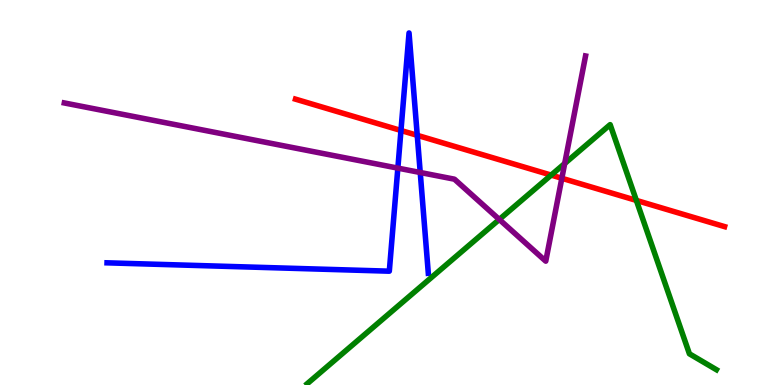[{'lines': ['blue', 'red'], 'intersections': [{'x': 5.17, 'y': 6.61}, {'x': 5.38, 'y': 6.49}]}, {'lines': ['green', 'red'], 'intersections': [{'x': 7.11, 'y': 5.45}, {'x': 8.21, 'y': 4.79}]}, {'lines': ['purple', 'red'], 'intersections': [{'x': 7.25, 'y': 5.37}]}, {'lines': ['blue', 'green'], 'intersections': []}, {'lines': ['blue', 'purple'], 'intersections': [{'x': 5.13, 'y': 5.63}, {'x': 5.42, 'y': 5.52}]}, {'lines': ['green', 'purple'], 'intersections': [{'x': 6.44, 'y': 4.3}, {'x': 7.29, 'y': 5.75}]}]